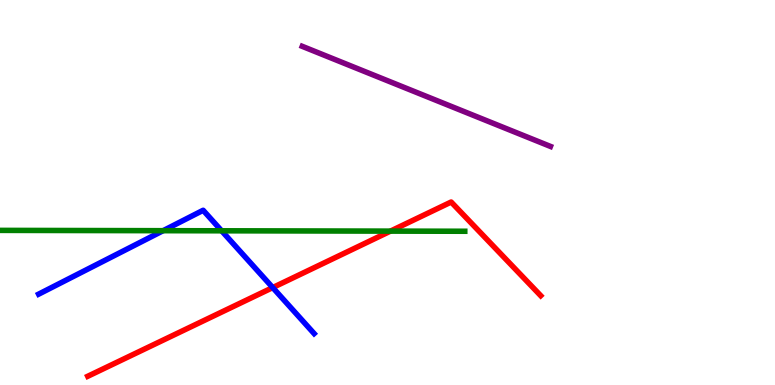[{'lines': ['blue', 'red'], 'intersections': [{'x': 3.52, 'y': 2.53}]}, {'lines': ['green', 'red'], 'intersections': [{'x': 5.04, 'y': 4.0}]}, {'lines': ['purple', 'red'], 'intersections': []}, {'lines': ['blue', 'green'], 'intersections': [{'x': 2.11, 'y': 4.01}, {'x': 2.86, 'y': 4.01}]}, {'lines': ['blue', 'purple'], 'intersections': []}, {'lines': ['green', 'purple'], 'intersections': []}]